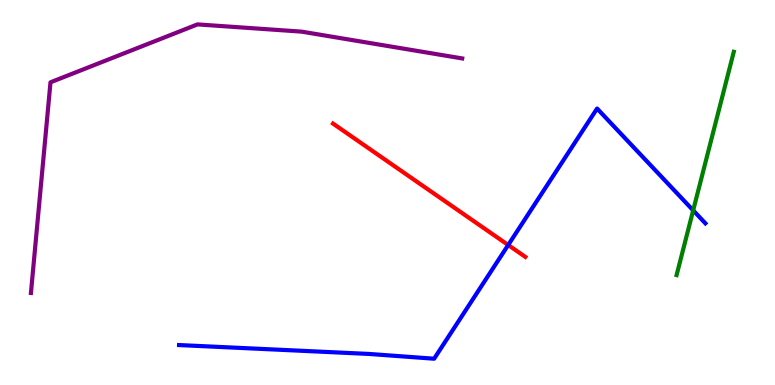[{'lines': ['blue', 'red'], 'intersections': [{'x': 6.56, 'y': 3.64}]}, {'lines': ['green', 'red'], 'intersections': []}, {'lines': ['purple', 'red'], 'intersections': []}, {'lines': ['blue', 'green'], 'intersections': [{'x': 8.94, 'y': 4.54}]}, {'lines': ['blue', 'purple'], 'intersections': []}, {'lines': ['green', 'purple'], 'intersections': []}]